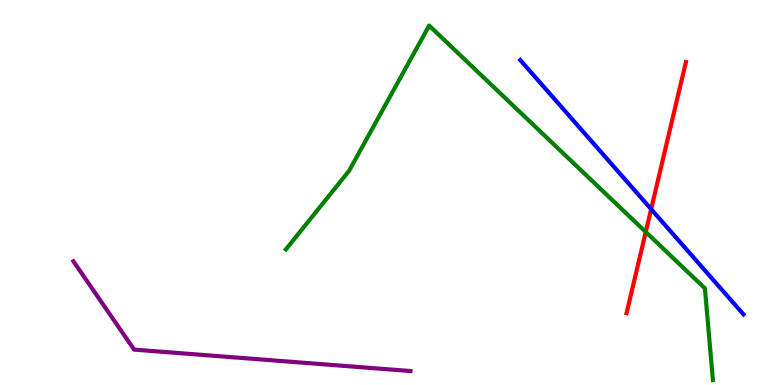[{'lines': ['blue', 'red'], 'intersections': [{'x': 8.4, 'y': 4.57}]}, {'lines': ['green', 'red'], 'intersections': [{'x': 8.33, 'y': 3.97}]}, {'lines': ['purple', 'red'], 'intersections': []}, {'lines': ['blue', 'green'], 'intersections': []}, {'lines': ['blue', 'purple'], 'intersections': []}, {'lines': ['green', 'purple'], 'intersections': []}]